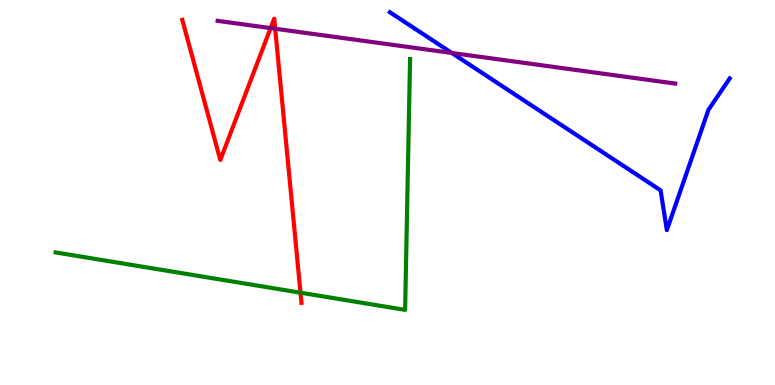[{'lines': ['blue', 'red'], 'intersections': []}, {'lines': ['green', 'red'], 'intersections': [{'x': 3.88, 'y': 2.4}]}, {'lines': ['purple', 'red'], 'intersections': [{'x': 3.49, 'y': 9.27}, {'x': 3.55, 'y': 9.25}]}, {'lines': ['blue', 'green'], 'intersections': []}, {'lines': ['blue', 'purple'], 'intersections': [{'x': 5.83, 'y': 8.62}]}, {'lines': ['green', 'purple'], 'intersections': []}]